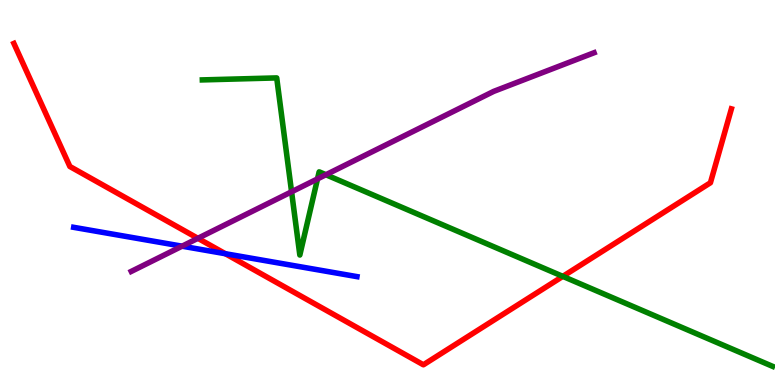[{'lines': ['blue', 'red'], 'intersections': [{'x': 2.91, 'y': 3.41}]}, {'lines': ['green', 'red'], 'intersections': [{'x': 7.26, 'y': 2.82}]}, {'lines': ['purple', 'red'], 'intersections': [{'x': 2.55, 'y': 3.81}]}, {'lines': ['blue', 'green'], 'intersections': []}, {'lines': ['blue', 'purple'], 'intersections': [{'x': 2.35, 'y': 3.61}]}, {'lines': ['green', 'purple'], 'intersections': [{'x': 3.76, 'y': 5.02}, {'x': 4.1, 'y': 5.35}, {'x': 4.21, 'y': 5.46}]}]